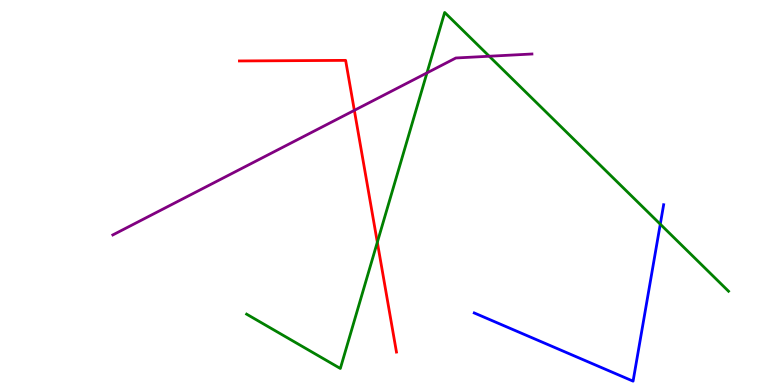[{'lines': ['blue', 'red'], 'intersections': []}, {'lines': ['green', 'red'], 'intersections': [{'x': 4.87, 'y': 3.71}]}, {'lines': ['purple', 'red'], 'intersections': [{'x': 4.57, 'y': 7.13}]}, {'lines': ['blue', 'green'], 'intersections': [{'x': 8.52, 'y': 4.18}]}, {'lines': ['blue', 'purple'], 'intersections': []}, {'lines': ['green', 'purple'], 'intersections': [{'x': 5.51, 'y': 8.11}, {'x': 6.31, 'y': 8.54}]}]